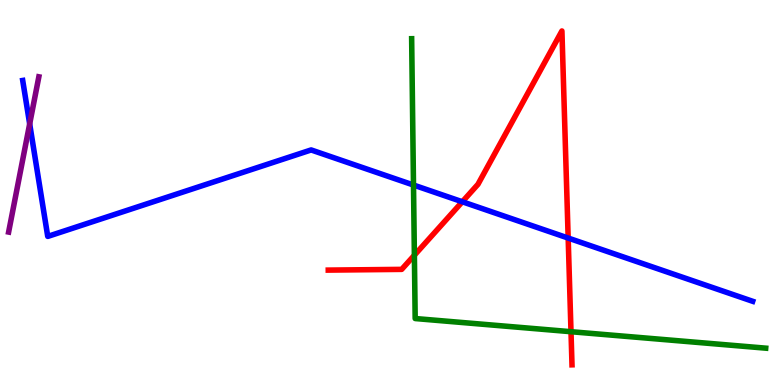[{'lines': ['blue', 'red'], 'intersections': [{'x': 5.97, 'y': 4.76}, {'x': 7.33, 'y': 3.82}]}, {'lines': ['green', 'red'], 'intersections': [{'x': 5.35, 'y': 3.37}, {'x': 7.37, 'y': 1.38}]}, {'lines': ['purple', 'red'], 'intersections': []}, {'lines': ['blue', 'green'], 'intersections': [{'x': 5.34, 'y': 5.19}]}, {'lines': ['blue', 'purple'], 'intersections': [{'x': 0.383, 'y': 6.78}]}, {'lines': ['green', 'purple'], 'intersections': []}]